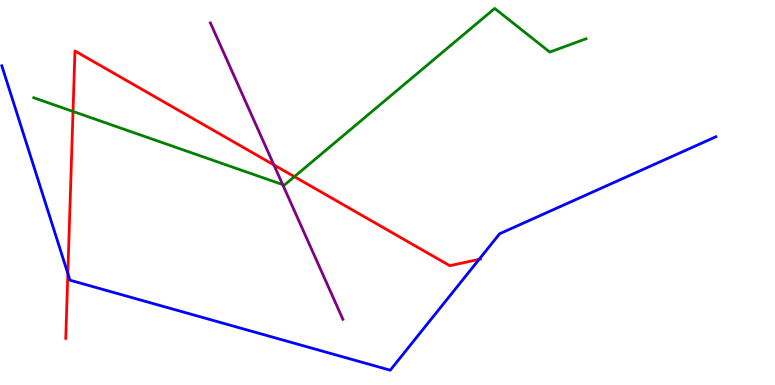[{'lines': ['blue', 'red'], 'intersections': [{'x': 0.875, 'y': 2.9}, {'x': 6.18, 'y': 3.26}]}, {'lines': ['green', 'red'], 'intersections': [{'x': 0.942, 'y': 7.11}, {'x': 3.8, 'y': 5.41}]}, {'lines': ['purple', 'red'], 'intersections': [{'x': 3.53, 'y': 5.72}]}, {'lines': ['blue', 'green'], 'intersections': []}, {'lines': ['blue', 'purple'], 'intersections': []}, {'lines': ['green', 'purple'], 'intersections': [{'x': 3.65, 'y': 5.21}]}]